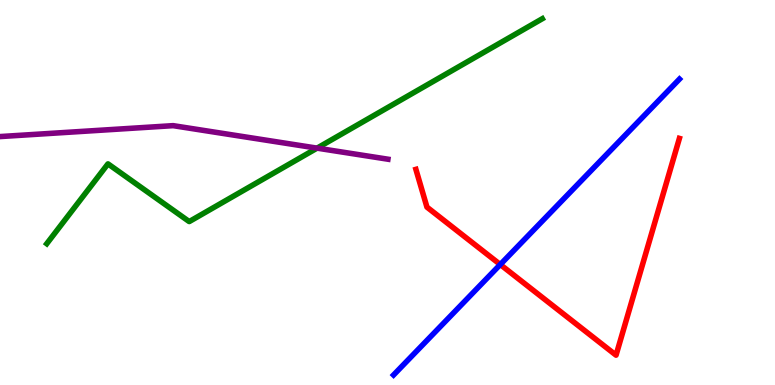[{'lines': ['blue', 'red'], 'intersections': [{'x': 6.46, 'y': 3.13}]}, {'lines': ['green', 'red'], 'intersections': []}, {'lines': ['purple', 'red'], 'intersections': []}, {'lines': ['blue', 'green'], 'intersections': []}, {'lines': ['blue', 'purple'], 'intersections': []}, {'lines': ['green', 'purple'], 'intersections': [{'x': 4.09, 'y': 6.15}]}]